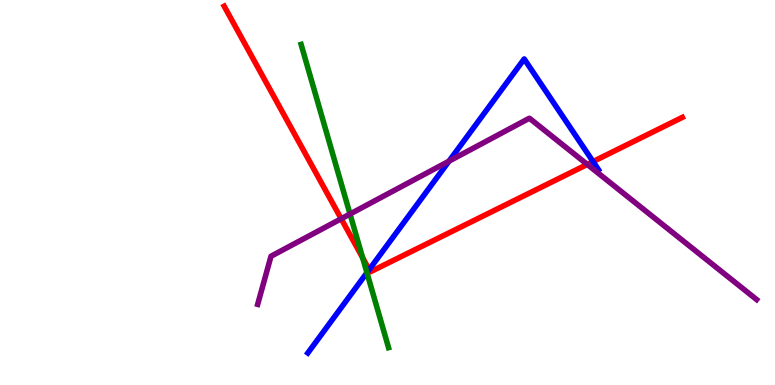[{'lines': ['blue', 'red'], 'intersections': [{'x': 4.76, 'y': 3.0}, {'x': 7.65, 'y': 5.8}]}, {'lines': ['green', 'red'], 'intersections': [{'x': 4.68, 'y': 3.31}]}, {'lines': ['purple', 'red'], 'intersections': [{'x': 4.4, 'y': 4.32}, {'x': 7.58, 'y': 5.73}]}, {'lines': ['blue', 'green'], 'intersections': [{'x': 4.73, 'y': 2.92}]}, {'lines': ['blue', 'purple'], 'intersections': [{'x': 5.79, 'y': 5.81}]}, {'lines': ['green', 'purple'], 'intersections': [{'x': 4.52, 'y': 4.44}]}]